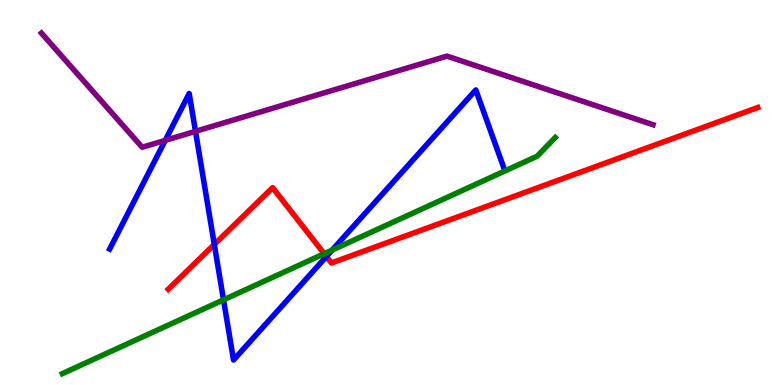[{'lines': ['blue', 'red'], 'intersections': [{'x': 2.77, 'y': 3.65}, {'x': 4.21, 'y': 3.34}]}, {'lines': ['green', 'red'], 'intersections': [{'x': 4.18, 'y': 3.41}]}, {'lines': ['purple', 'red'], 'intersections': []}, {'lines': ['blue', 'green'], 'intersections': [{'x': 2.88, 'y': 2.21}, {'x': 4.29, 'y': 3.5}]}, {'lines': ['blue', 'purple'], 'intersections': [{'x': 2.13, 'y': 6.35}, {'x': 2.52, 'y': 6.59}]}, {'lines': ['green', 'purple'], 'intersections': []}]